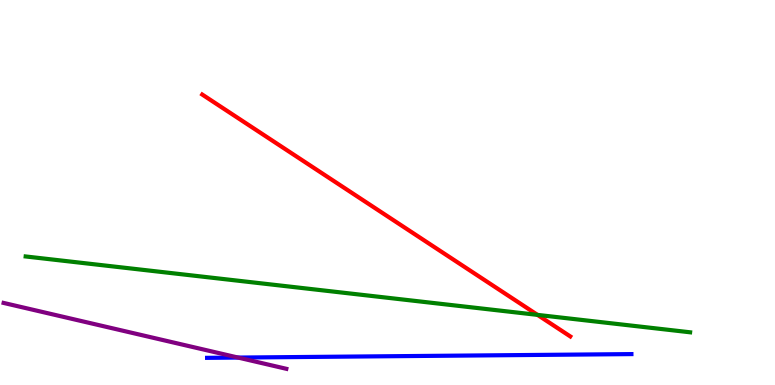[{'lines': ['blue', 'red'], 'intersections': []}, {'lines': ['green', 'red'], 'intersections': [{'x': 6.94, 'y': 1.82}]}, {'lines': ['purple', 'red'], 'intersections': []}, {'lines': ['blue', 'green'], 'intersections': []}, {'lines': ['blue', 'purple'], 'intersections': [{'x': 3.07, 'y': 0.712}]}, {'lines': ['green', 'purple'], 'intersections': []}]